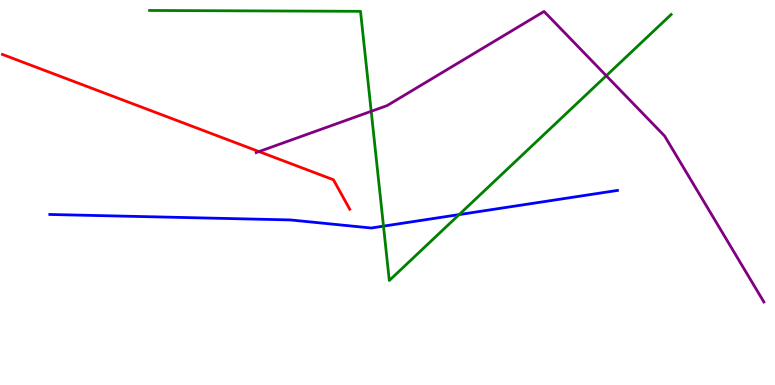[{'lines': ['blue', 'red'], 'intersections': []}, {'lines': ['green', 'red'], 'intersections': []}, {'lines': ['purple', 'red'], 'intersections': [{'x': 3.34, 'y': 6.06}]}, {'lines': ['blue', 'green'], 'intersections': [{'x': 4.95, 'y': 4.13}, {'x': 5.92, 'y': 4.43}]}, {'lines': ['blue', 'purple'], 'intersections': []}, {'lines': ['green', 'purple'], 'intersections': [{'x': 4.79, 'y': 7.11}, {'x': 7.82, 'y': 8.03}]}]